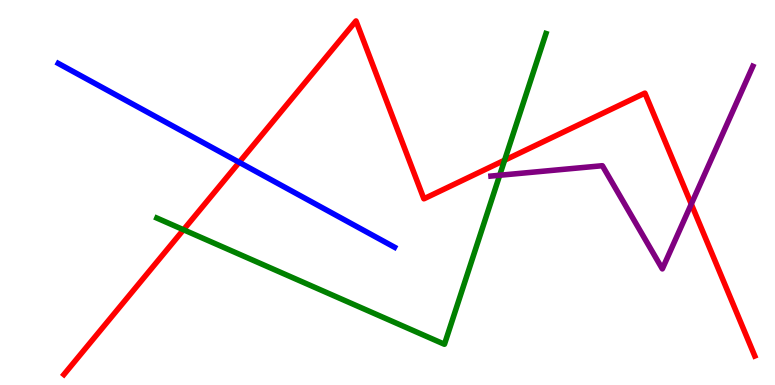[{'lines': ['blue', 'red'], 'intersections': [{'x': 3.09, 'y': 5.78}]}, {'lines': ['green', 'red'], 'intersections': [{'x': 2.37, 'y': 4.03}, {'x': 6.51, 'y': 5.84}]}, {'lines': ['purple', 'red'], 'intersections': [{'x': 8.92, 'y': 4.7}]}, {'lines': ['blue', 'green'], 'intersections': []}, {'lines': ['blue', 'purple'], 'intersections': []}, {'lines': ['green', 'purple'], 'intersections': [{'x': 6.45, 'y': 5.45}]}]